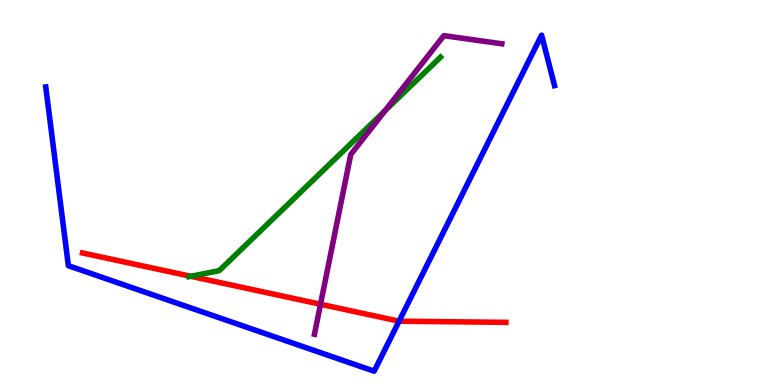[{'lines': ['blue', 'red'], 'intersections': [{'x': 5.15, 'y': 1.66}]}, {'lines': ['green', 'red'], 'intersections': [{'x': 2.46, 'y': 2.82}]}, {'lines': ['purple', 'red'], 'intersections': [{'x': 4.14, 'y': 2.1}]}, {'lines': ['blue', 'green'], 'intersections': []}, {'lines': ['blue', 'purple'], 'intersections': []}, {'lines': ['green', 'purple'], 'intersections': [{'x': 4.97, 'y': 7.12}]}]